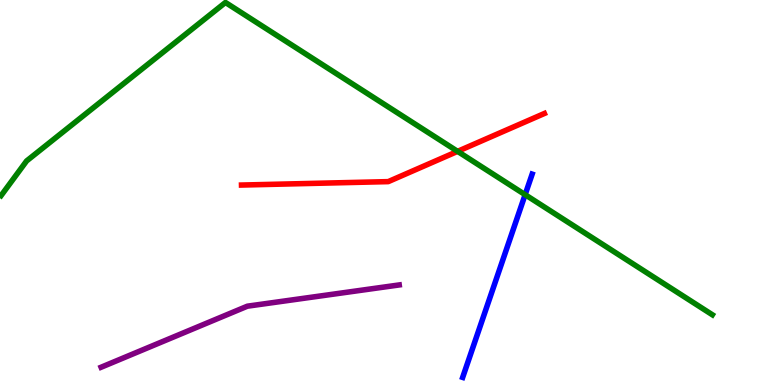[{'lines': ['blue', 'red'], 'intersections': []}, {'lines': ['green', 'red'], 'intersections': [{'x': 5.9, 'y': 6.07}]}, {'lines': ['purple', 'red'], 'intersections': []}, {'lines': ['blue', 'green'], 'intersections': [{'x': 6.78, 'y': 4.94}]}, {'lines': ['blue', 'purple'], 'intersections': []}, {'lines': ['green', 'purple'], 'intersections': []}]